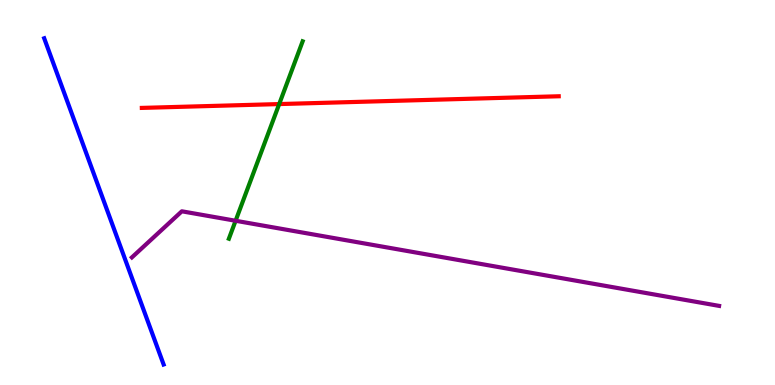[{'lines': ['blue', 'red'], 'intersections': []}, {'lines': ['green', 'red'], 'intersections': [{'x': 3.6, 'y': 7.3}]}, {'lines': ['purple', 'red'], 'intersections': []}, {'lines': ['blue', 'green'], 'intersections': []}, {'lines': ['blue', 'purple'], 'intersections': []}, {'lines': ['green', 'purple'], 'intersections': [{'x': 3.04, 'y': 4.27}]}]